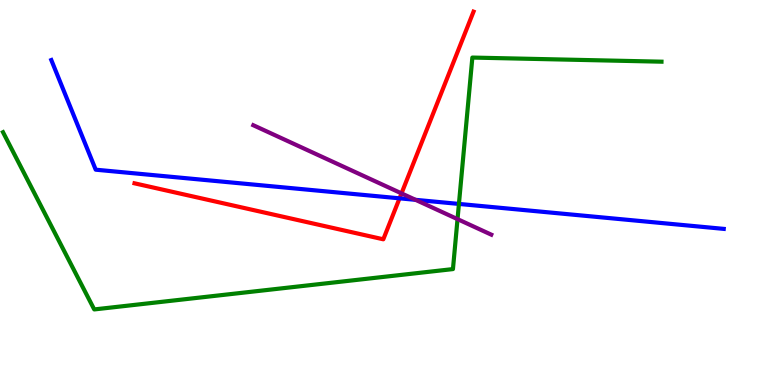[{'lines': ['blue', 'red'], 'intersections': [{'x': 5.16, 'y': 4.85}]}, {'lines': ['green', 'red'], 'intersections': []}, {'lines': ['purple', 'red'], 'intersections': [{'x': 5.18, 'y': 4.98}]}, {'lines': ['blue', 'green'], 'intersections': [{'x': 5.92, 'y': 4.7}]}, {'lines': ['blue', 'purple'], 'intersections': [{'x': 5.36, 'y': 4.81}]}, {'lines': ['green', 'purple'], 'intersections': [{'x': 5.9, 'y': 4.31}]}]